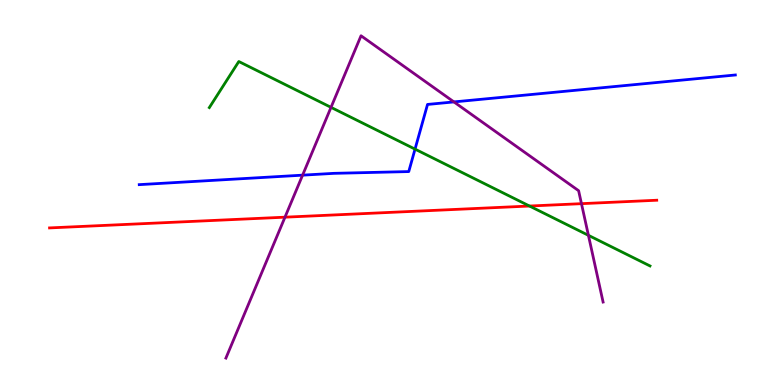[{'lines': ['blue', 'red'], 'intersections': []}, {'lines': ['green', 'red'], 'intersections': [{'x': 6.83, 'y': 4.65}]}, {'lines': ['purple', 'red'], 'intersections': [{'x': 3.68, 'y': 4.36}, {'x': 7.5, 'y': 4.71}]}, {'lines': ['blue', 'green'], 'intersections': [{'x': 5.36, 'y': 6.13}]}, {'lines': ['blue', 'purple'], 'intersections': [{'x': 3.9, 'y': 5.45}, {'x': 5.86, 'y': 7.35}]}, {'lines': ['green', 'purple'], 'intersections': [{'x': 4.27, 'y': 7.21}, {'x': 7.59, 'y': 3.89}]}]